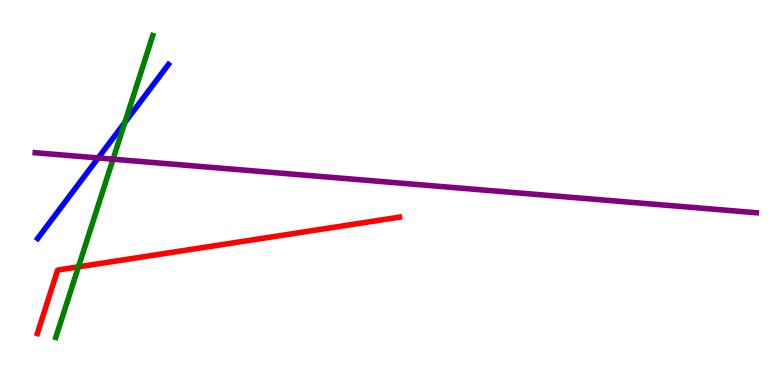[{'lines': ['blue', 'red'], 'intersections': []}, {'lines': ['green', 'red'], 'intersections': [{'x': 1.01, 'y': 3.07}]}, {'lines': ['purple', 'red'], 'intersections': []}, {'lines': ['blue', 'green'], 'intersections': [{'x': 1.61, 'y': 6.82}]}, {'lines': ['blue', 'purple'], 'intersections': [{'x': 1.27, 'y': 5.9}]}, {'lines': ['green', 'purple'], 'intersections': [{'x': 1.46, 'y': 5.86}]}]